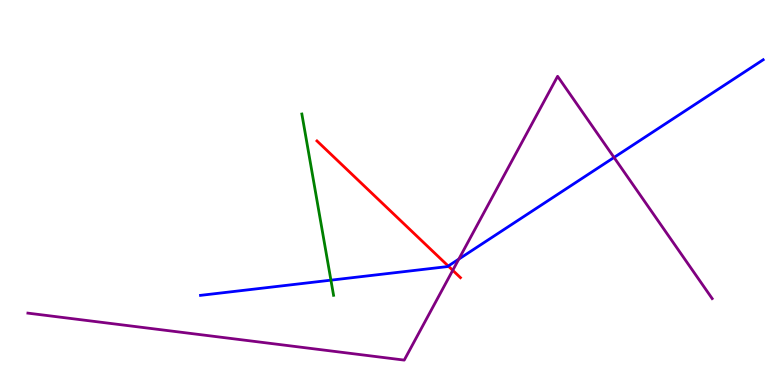[{'lines': ['blue', 'red'], 'intersections': [{'x': 5.78, 'y': 3.09}]}, {'lines': ['green', 'red'], 'intersections': []}, {'lines': ['purple', 'red'], 'intersections': [{'x': 5.84, 'y': 2.98}]}, {'lines': ['blue', 'green'], 'intersections': [{'x': 4.27, 'y': 2.72}]}, {'lines': ['blue', 'purple'], 'intersections': [{'x': 5.92, 'y': 3.27}, {'x': 7.92, 'y': 5.91}]}, {'lines': ['green', 'purple'], 'intersections': []}]